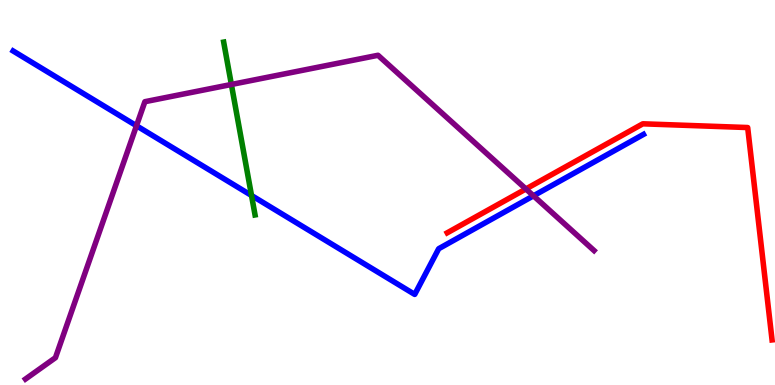[{'lines': ['blue', 'red'], 'intersections': []}, {'lines': ['green', 'red'], 'intersections': []}, {'lines': ['purple', 'red'], 'intersections': [{'x': 6.79, 'y': 5.09}]}, {'lines': ['blue', 'green'], 'intersections': [{'x': 3.25, 'y': 4.92}]}, {'lines': ['blue', 'purple'], 'intersections': [{'x': 1.76, 'y': 6.73}, {'x': 6.88, 'y': 4.91}]}, {'lines': ['green', 'purple'], 'intersections': [{'x': 2.99, 'y': 7.81}]}]